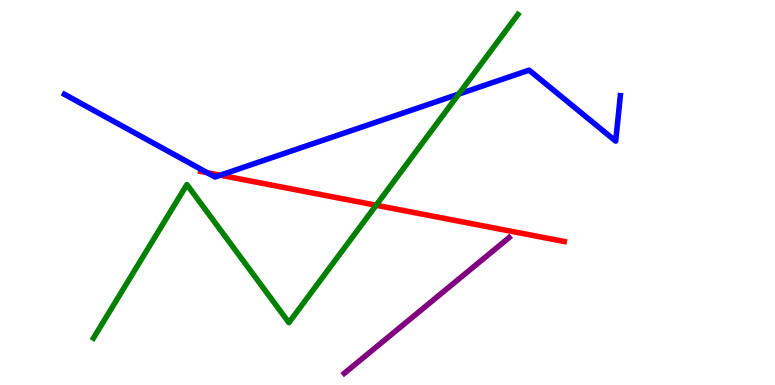[{'lines': ['blue', 'red'], 'intersections': [{'x': 2.67, 'y': 5.52}, {'x': 2.84, 'y': 5.45}]}, {'lines': ['green', 'red'], 'intersections': [{'x': 4.85, 'y': 4.67}]}, {'lines': ['purple', 'red'], 'intersections': []}, {'lines': ['blue', 'green'], 'intersections': [{'x': 5.92, 'y': 7.56}]}, {'lines': ['blue', 'purple'], 'intersections': []}, {'lines': ['green', 'purple'], 'intersections': []}]